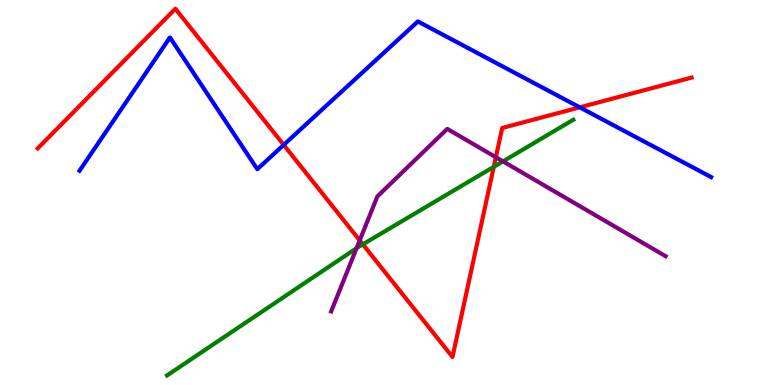[{'lines': ['blue', 'red'], 'intersections': [{'x': 3.66, 'y': 6.24}, {'x': 7.48, 'y': 7.21}]}, {'lines': ['green', 'red'], 'intersections': [{'x': 4.68, 'y': 3.65}, {'x': 6.37, 'y': 5.67}]}, {'lines': ['purple', 'red'], 'intersections': [{'x': 4.64, 'y': 3.76}, {'x': 6.4, 'y': 5.92}]}, {'lines': ['blue', 'green'], 'intersections': []}, {'lines': ['blue', 'purple'], 'intersections': []}, {'lines': ['green', 'purple'], 'intersections': [{'x': 4.6, 'y': 3.55}, {'x': 6.49, 'y': 5.81}]}]